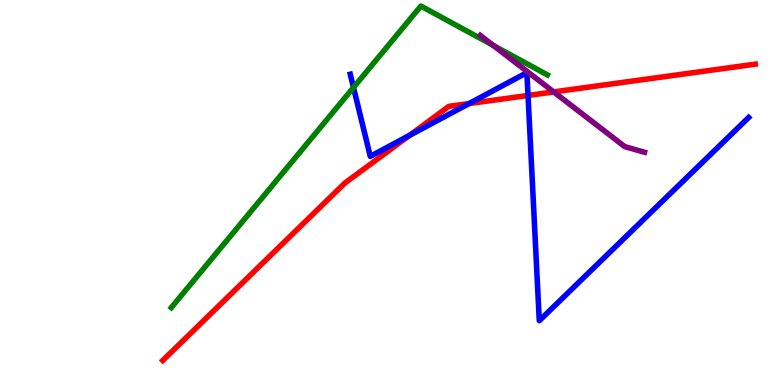[{'lines': ['blue', 'red'], 'intersections': [{'x': 5.28, 'y': 6.48}, {'x': 6.05, 'y': 7.31}, {'x': 6.81, 'y': 7.52}]}, {'lines': ['green', 'red'], 'intersections': []}, {'lines': ['purple', 'red'], 'intersections': [{'x': 7.14, 'y': 7.61}]}, {'lines': ['blue', 'green'], 'intersections': [{'x': 4.56, 'y': 7.73}]}, {'lines': ['blue', 'purple'], 'intersections': []}, {'lines': ['green', 'purple'], 'intersections': [{'x': 6.37, 'y': 8.82}]}]